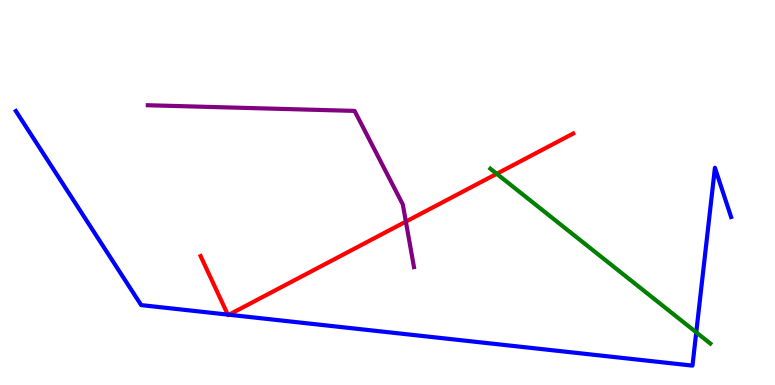[{'lines': ['blue', 'red'], 'intersections': [{'x': 2.94, 'y': 1.83}, {'x': 2.95, 'y': 1.83}]}, {'lines': ['green', 'red'], 'intersections': [{'x': 6.41, 'y': 5.49}]}, {'lines': ['purple', 'red'], 'intersections': [{'x': 5.24, 'y': 4.24}]}, {'lines': ['blue', 'green'], 'intersections': [{'x': 8.98, 'y': 1.37}]}, {'lines': ['blue', 'purple'], 'intersections': []}, {'lines': ['green', 'purple'], 'intersections': []}]